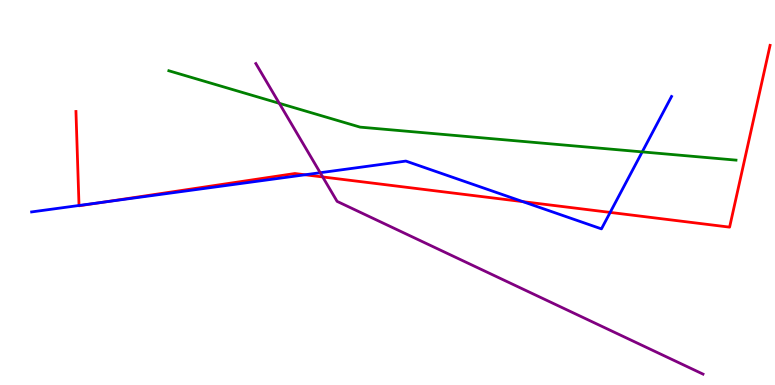[{'lines': ['blue', 'red'], 'intersections': [{'x': 1.02, 'y': 4.66}, {'x': 1.32, 'y': 4.74}, {'x': 3.94, 'y': 5.46}, {'x': 6.75, 'y': 4.76}, {'x': 7.87, 'y': 4.48}]}, {'lines': ['green', 'red'], 'intersections': []}, {'lines': ['purple', 'red'], 'intersections': [{'x': 4.16, 'y': 5.4}]}, {'lines': ['blue', 'green'], 'intersections': [{'x': 8.29, 'y': 6.05}]}, {'lines': ['blue', 'purple'], 'intersections': [{'x': 4.13, 'y': 5.51}]}, {'lines': ['green', 'purple'], 'intersections': [{'x': 3.6, 'y': 7.32}]}]